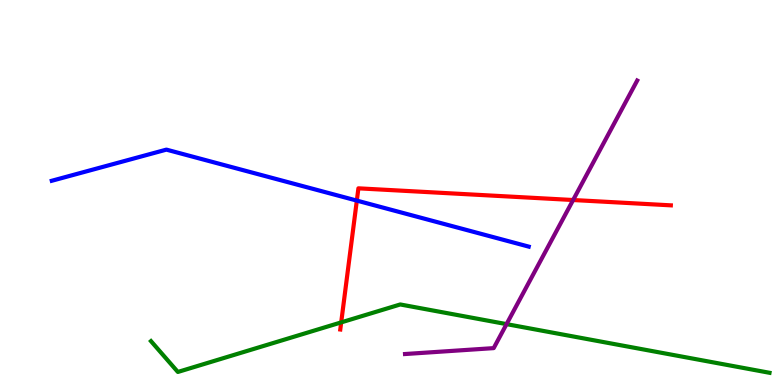[{'lines': ['blue', 'red'], 'intersections': [{'x': 4.6, 'y': 4.79}]}, {'lines': ['green', 'red'], 'intersections': [{'x': 4.4, 'y': 1.63}]}, {'lines': ['purple', 'red'], 'intersections': [{'x': 7.4, 'y': 4.8}]}, {'lines': ['blue', 'green'], 'intersections': []}, {'lines': ['blue', 'purple'], 'intersections': []}, {'lines': ['green', 'purple'], 'intersections': [{'x': 6.54, 'y': 1.58}]}]